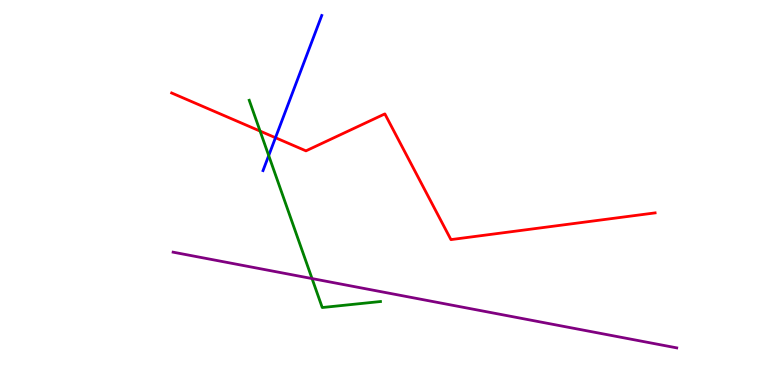[{'lines': ['blue', 'red'], 'intersections': [{'x': 3.55, 'y': 6.42}]}, {'lines': ['green', 'red'], 'intersections': [{'x': 3.36, 'y': 6.6}]}, {'lines': ['purple', 'red'], 'intersections': []}, {'lines': ['blue', 'green'], 'intersections': [{'x': 3.47, 'y': 5.96}]}, {'lines': ['blue', 'purple'], 'intersections': []}, {'lines': ['green', 'purple'], 'intersections': [{'x': 4.03, 'y': 2.76}]}]